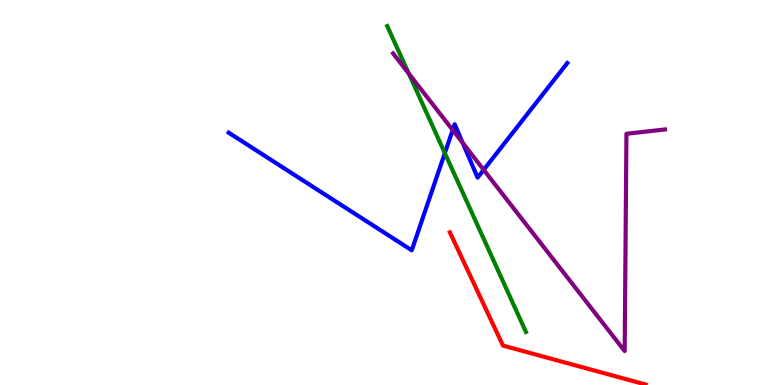[{'lines': ['blue', 'red'], 'intersections': []}, {'lines': ['green', 'red'], 'intersections': []}, {'lines': ['purple', 'red'], 'intersections': []}, {'lines': ['blue', 'green'], 'intersections': [{'x': 5.74, 'y': 6.02}]}, {'lines': ['blue', 'purple'], 'intersections': [{'x': 5.84, 'y': 6.62}, {'x': 5.97, 'y': 6.29}, {'x': 6.24, 'y': 5.59}]}, {'lines': ['green', 'purple'], 'intersections': [{'x': 5.27, 'y': 8.09}]}]